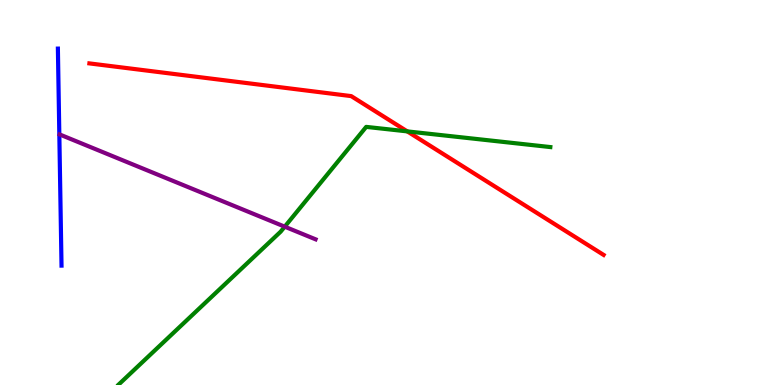[{'lines': ['blue', 'red'], 'intersections': []}, {'lines': ['green', 'red'], 'intersections': [{'x': 5.26, 'y': 6.59}]}, {'lines': ['purple', 'red'], 'intersections': []}, {'lines': ['blue', 'green'], 'intersections': []}, {'lines': ['blue', 'purple'], 'intersections': []}, {'lines': ['green', 'purple'], 'intersections': [{'x': 3.67, 'y': 4.11}]}]